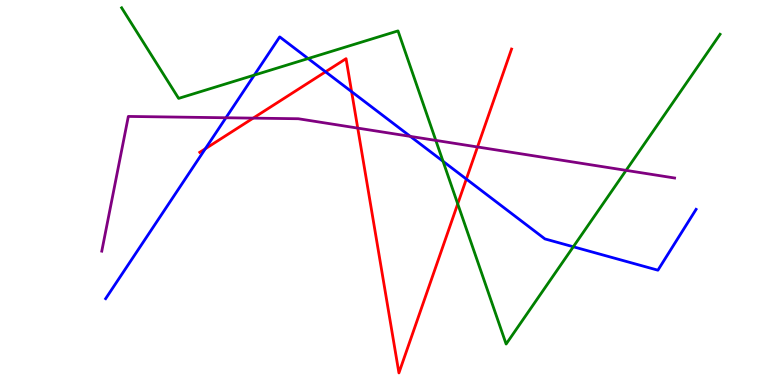[{'lines': ['blue', 'red'], 'intersections': [{'x': 2.65, 'y': 6.14}, {'x': 4.2, 'y': 8.13}, {'x': 4.54, 'y': 7.62}, {'x': 6.02, 'y': 5.35}]}, {'lines': ['green', 'red'], 'intersections': [{'x': 5.91, 'y': 4.7}]}, {'lines': ['purple', 'red'], 'intersections': [{'x': 3.27, 'y': 6.93}, {'x': 4.62, 'y': 6.67}, {'x': 6.16, 'y': 6.18}]}, {'lines': ['blue', 'green'], 'intersections': [{'x': 3.28, 'y': 8.05}, {'x': 3.98, 'y': 8.48}, {'x': 5.72, 'y': 5.81}, {'x': 7.4, 'y': 3.59}]}, {'lines': ['blue', 'purple'], 'intersections': [{'x': 2.92, 'y': 6.94}, {'x': 5.29, 'y': 6.46}]}, {'lines': ['green', 'purple'], 'intersections': [{'x': 5.62, 'y': 6.35}, {'x': 8.08, 'y': 5.57}]}]